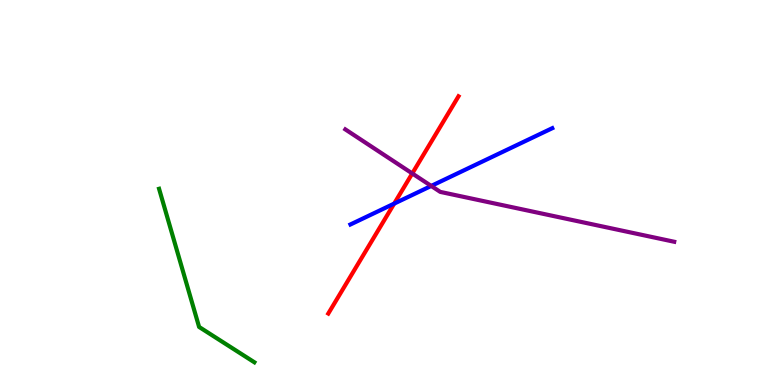[{'lines': ['blue', 'red'], 'intersections': [{'x': 5.09, 'y': 4.71}]}, {'lines': ['green', 'red'], 'intersections': []}, {'lines': ['purple', 'red'], 'intersections': [{'x': 5.32, 'y': 5.49}]}, {'lines': ['blue', 'green'], 'intersections': []}, {'lines': ['blue', 'purple'], 'intersections': [{'x': 5.56, 'y': 5.17}]}, {'lines': ['green', 'purple'], 'intersections': []}]